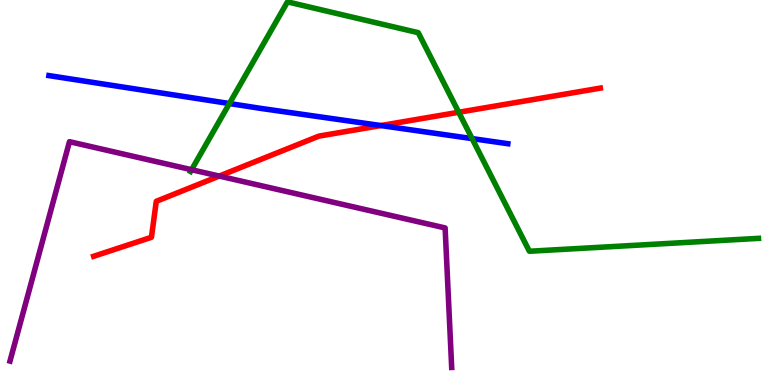[{'lines': ['blue', 'red'], 'intersections': [{'x': 4.91, 'y': 6.74}]}, {'lines': ['green', 'red'], 'intersections': [{'x': 5.92, 'y': 7.08}]}, {'lines': ['purple', 'red'], 'intersections': [{'x': 2.83, 'y': 5.43}]}, {'lines': ['blue', 'green'], 'intersections': [{'x': 2.96, 'y': 7.31}, {'x': 6.09, 'y': 6.4}]}, {'lines': ['blue', 'purple'], 'intersections': []}, {'lines': ['green', 'purple'], 'intersections': [{'x': 2.47, 'y': 5.59}]}]